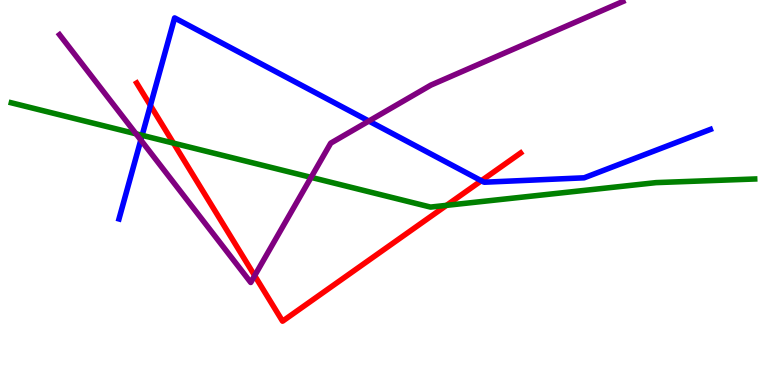[{'lines': ['blue', 'red'], 'intersections': [{'x': 1.94, 'y': 7.26}, {'x': 6.21, 'y': 5.31}]}, {'lines': ['green', 'red'], 'intersections': [{'x': 2.24, 'y': 6.28}, {'x': 5.76, 'y': 4.67}]}, {'lines': ['purple', 'red'], 'intersections': [{'x': 3.29, 'y': 2.84}]}, {'lines': ['blue', 'green'], 'intersections': [{'x': 1.83, 'y': 6.48}]}, {'lines': ['blue', 'purple'], 'intersections': [{'x': 1.82, 'y': 6.36}, {'x': 4.76, 'y': 6.86}]}, {'lines': ['green', 'purple'], 'intersections': [{'x': 1.76, 'y': 6.52}, {'x': 4.01, 'y': 5.39}]}]